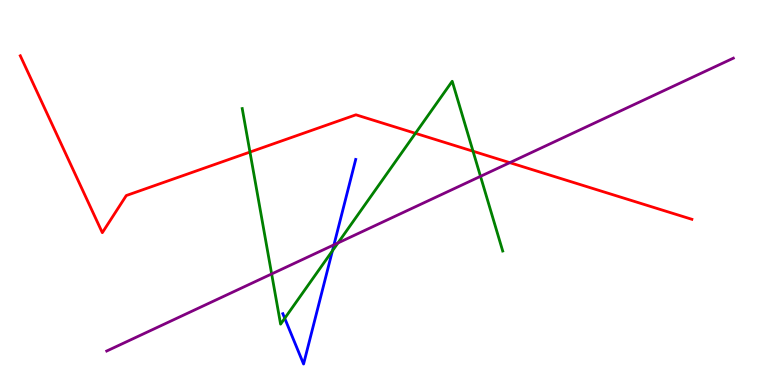[{'lines': ['blue', 'red'], 'intersections': []}, {'lines': ['green', 'red'], 'intersections': [{'x': 3.23, 'y': 6.05}, {'x': 5.36, 'y': 6.54}, {'x': 6.1, 'y': 6.07}]}, {'lines': ['purple', 'red'], 'intersections': [{'x': 6.58, 'y': 5.78}]}, {'lines': ['blue', 'green'], 'intersections': [{'x': 3.67, 'y': 1.73}, {'x': 4.29, 'y': 3.49}]}, {'lines': ['blue', 'purple'], 'intersections': [{'x': 4.31, 'y': 3.64}]}, {'lines': ['green', 'purple'], 'intersections': [{'x': 3.51, 'y': 2.88}, {'x': 4.36, 'y': 3.69}, {'x': 6.2, 'y': 5.42}]}]